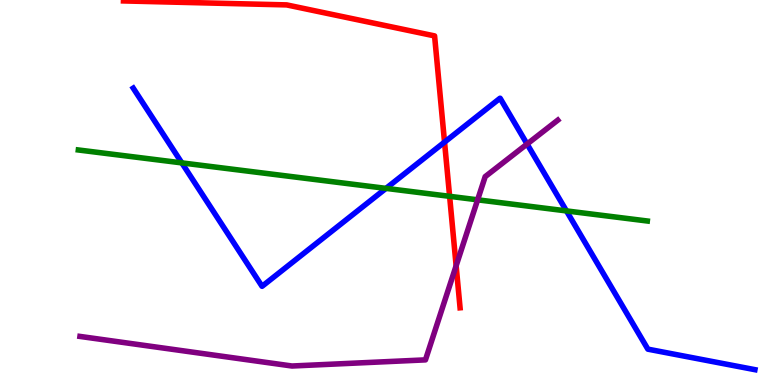[{'lines': ['blue', 'red'], 'intersections': [{'x': 5.74, 'y': 6.31}]}, {'lines': ['green', 'red'], 'intersections': [{'x': 5.8, 'y': 4.9}]}, {'lines': ['purple', 'red'], 'intersections': [{'x': 5.89, 'y': 3.1}]}, {'lines': ['blue', 'green'], 'intersections': [{'x': 2.35, 'y': 5.77}, {'x': 4.98, 'y': 5.11}, {'x': 7.31, 'y': 4.52}]}, {'lines': ['blue', 'purple'], 'intersections': [{'x': 6.8, 'y': 6.26}]}, {'lines': ['green', 'purple'], 'intersections': [{'x': 6.16, 'y': 4.81}]}]